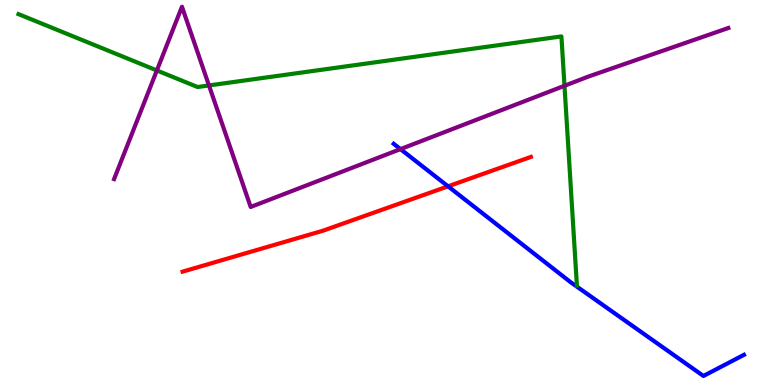[{'lines': ['blue', 'red'], 'intersections': [{'x': 5.78, 'y': 5.16}]}, {'lines': ['green', 'red'], 'intersections': []}, {'lines': ['purple', 'red'], 'intersections': []}, {'lines': ['blue', 'green'], 'intersections': []}, {'lines': ['blue', 'purple'], 'intersections': [{'x': 5.17, 'y': 6.13}]}, {'lines': ['green', 'purple'], 'intersections': [{'x': 2.02, 'y': 8.17}, {'x': 2.7, 'y': 7.78}, {'x': 7.28, 'y': 7.77}]}]